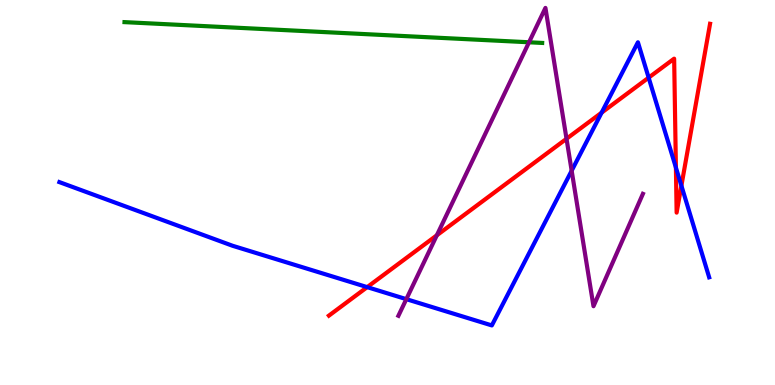[{'lines': ['blue', 'red'], 'intersections': [{'x': 4.74, 'y': 2.54}, {'x': 7.76, 'y': 7.07}, {'x': 8.37, 'y': 7.98}, {'x': 8.72, 'y': 5.65}, {'x': 8.79, 'y': 5.18}]}, {'lines': ['green', 'red'], 'intersections': []}, {'lines': ['purple', 'red'], 'intersections': [{'x': 5.64, 'y': 3.89}, {'x': 7.31, 'y': 6.4}]}, {'lines': ['blue', 'green'], 'intersections': []}, {'lines': ['blue', 'purple'], 'intersections': [{'x': 5.24, 'y': 2.23}, {'x': 7.38, 'y': 5.57}]}, {'lines': ['green', 'purple'], 'intersections': [{'x': 6.83, 'y': 8.9}]}]